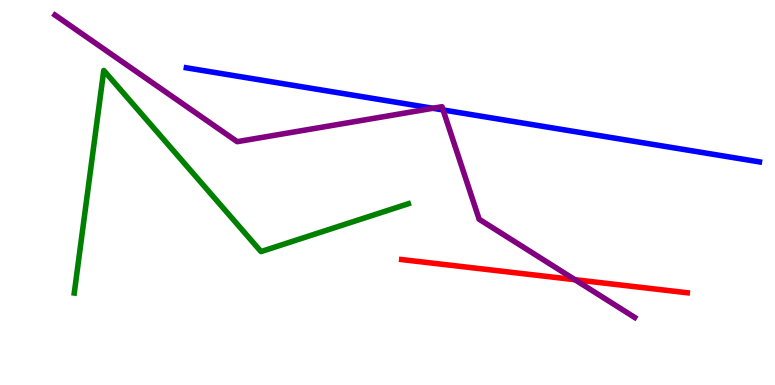[{'lines': ['blue', 'red'], 'intersections': []}, {'lines': ['green', 'red'], 'intersections': []}, {'lines': ['purple', 'red'], 'intersections': [{'x': 7.42, 'y': 2.74}]}, {'lines': ['blue', 'green'], 'intersections': []}, {'lines': ['blue', 'purple'], 'intersections': [{'x': 5.59, 'y': 7.19}, {'x': 5.72, 'y': 7.14}]}, {'lines': ['green', 'purple'], 'intersections': []}]